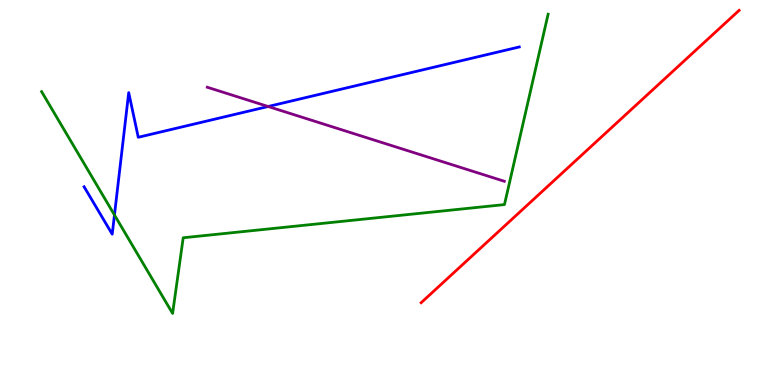[{'lines': ['blue', 'red'], 'intersections': []}, {'lines': ['green', 'red'], 'intersections': []}, {'lines': ['purple', 'red'], 'intersections': []}, {'lines': ['blue', 'green'], 'intersections': [{'x': 1.48, 'y': 4.42}]}, {'lines': ['blue', 'purple'], 'intersections': [{'x': 3.46, 'y': 7.23}]}, {'lines': ['green', 'purple'], 'intersections': []}]